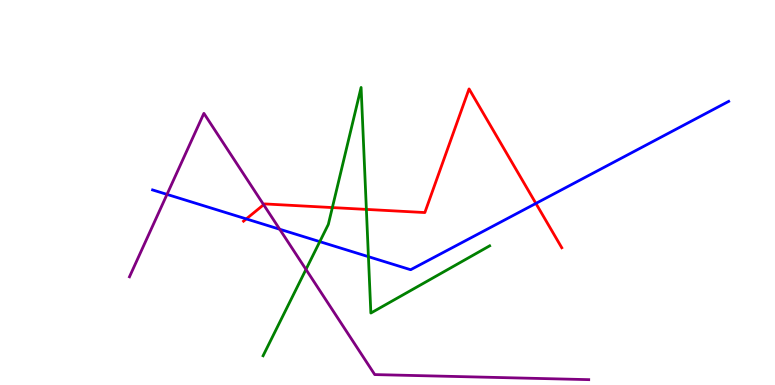[{'lines': ['blue', 'red'], 'intersections': [{'x': 3.18, 'y': 4.31}, {'x': 6.91, 'y': 4.72}]}, {'lines': ['green', 'red'], 'intersections': [{'x': 4.29, 'y': 4.61}, {'x': 4.73, 'y': 4.56}]}, {'lines': ['purple', 'red'], 'intersections': [{'x': 3.4, 'y': 4.68}]}, {'lines': ['blue', 'green'], 'intersections': [{'x': 4.13, 'y': 3.72}, {'x': 4.75, 'y': 3.33}]}, {'lines': ['blue', 'purple'], 'intersections': [{'x': 2.15, 'y': 4.95}, {'x': 3.61, 'y': 4.05}]}, {'lines': ['green', 'purple'], 'intersections': [{'x': 3.95, 'y': 3.0}]}]